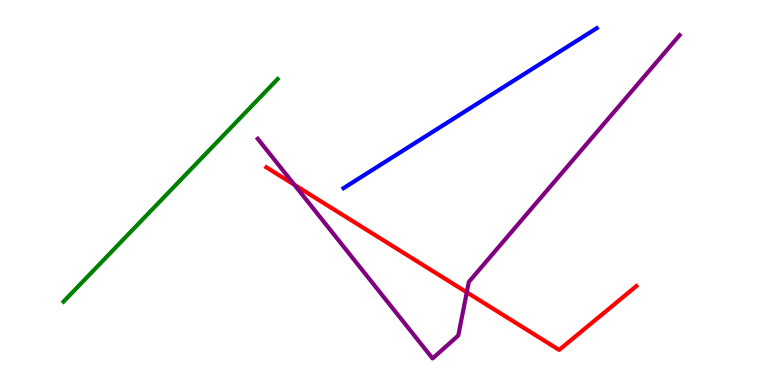[{'lines': ['blue', 'red'], 'intersections': []}, {'lines': ['green', 'red'], 'intersections': []}, {'lines': ['purple', 'red'], 'intersections': [{'x': 3.8, 'y': 5.2}, {'x': 6.02, 'y': 2.41}]}, {'lines': ['blue', 'green'], 'intersections': []}, {'lines': ['blue', 'purple'], 'intersections': []}, {'lines': ['green', 'purple'], 'intersections': []}]